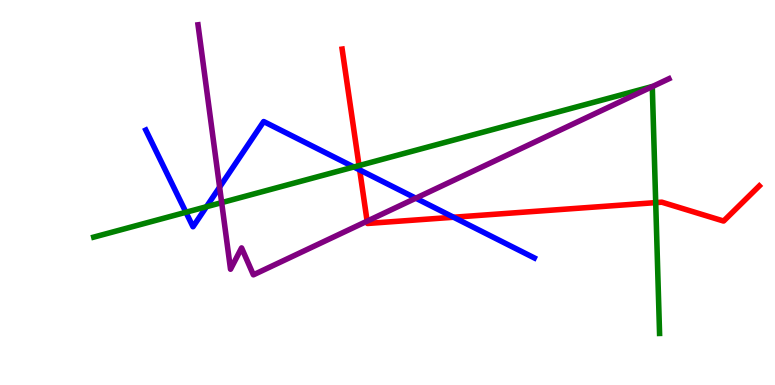[{'lines': ['blue', 'red'], 'intersections': [{'x': 4.64, 'y': 5.59}, {'x': 5.85, 'y': 4.36}]}, {'lines': ['green', 'red'], 'intersections': [{'x': 4.63, 'y': 5.7}, {'x': 8.46, 'y': 4.74}]}, {'lines': ['purple', 'red'], 'intersections': [{'x': 4.74, 'y': 4.26}]}, {'lines': ['blue', 'green'], 'intersections': [{'x': 2.4, 'y': 4.49}, {'x': 2.66, 'y': 4.63}, {'x': 4.57, 'y': 5.66}]}, {'lines': ['blue', 'purple'], 'intersections': [{'x': 2.83, 'y': 5.14}, {'x': 5.37, 'y': 4.85}]}, {'lines': ['green', 'purple'], 'intersections': [{'x': 2.86, 'y': 4.74}, {'x': 8.42, 'y': 7.75}]}]